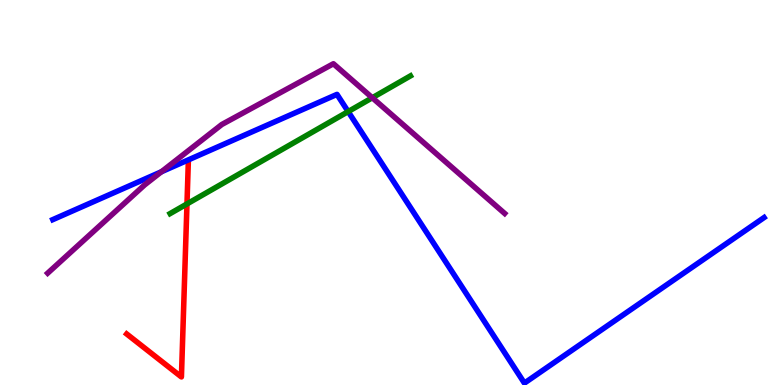[{'lines': ['blue', 'red'], 'intersections': []}, {'lines': ['green', 'red'], 'intersections': [{'x': 2.41, 'y': 4.7}]}, {'lines': ['purple', 'red'], 'intersections': []}, {'lines': ['blue', 'green'], 'intersections': [{'x': 4.49, 'y': 7.1}]}, {'lines': ['blue', 'purple'], 'intersections': [{'x': 2.08, 'y': 5.54}]}, {'lines': ['green', 'purple'], 'intersections': [{'x': 4.8, 'y': 7.46}]}]